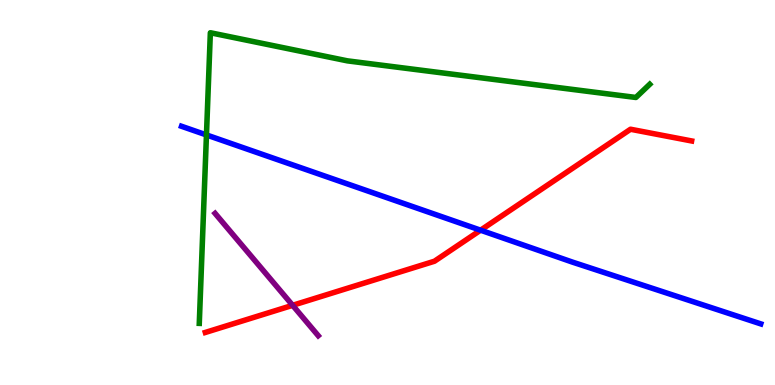[{'lines': ['blue', 'red'], 'intersections': [{'x': 6.2, 'y': 4.02}]}, {'lines': ['green', 'red'], 'intersections': []}, {'lines': ['purple', 'red'], 'intersections': [{'x': 3.78, 'y': 2.07}]}, {'lines': ['blue', 'green'], 'intersections': [{'x': 2.66, 'y': 6.5}]}, {'lines': ['blue', 'purple'], 'intersections': []}, {'lines': ['green', 'purple'], 'intersections': []}]